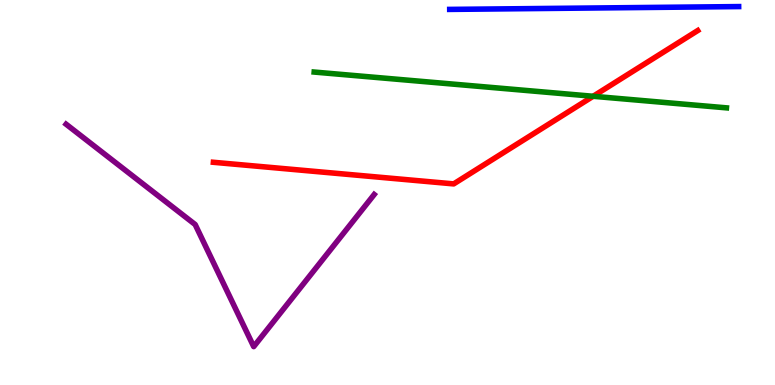[{'lines': ['blue', 'red'], 'intersections': []}, {'lines': ['green', 'red'], 'intersections': [{'x': 7.65, 'y': 7.5}]}, {'lines': ['purple', 'red'], 'intersections': []}, {'lines': ['blue', 'green'], 'intersections': []}, {'lines': ['blue', 'purple'], 'intersections': []}, {'lines': ['green', 'purple'], 'intersections': []}]